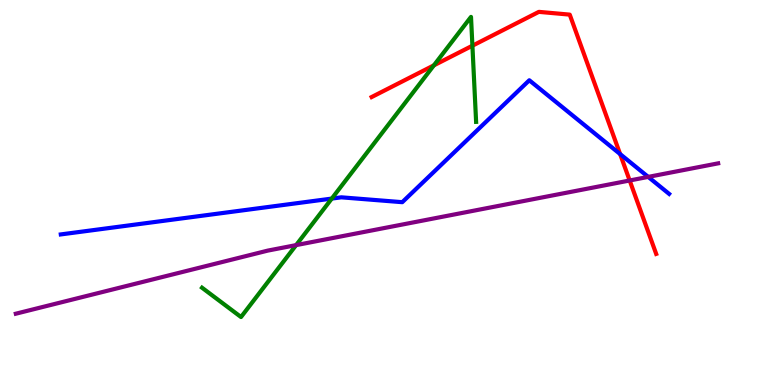[{'lines': ['blue', 'red'], 'intersections': [{'x': 8.0, 'y': 6.0}]}, {'lines': ['green', 'red'], 'intersections': [{'x': 5.6, 'y': 8.3}, {'x': 6.1, 'y': 8.81}]}, {'lines': ['purple', 'red'], 'intersections': [{'x': 8.12, 'y': 5.31}]}, {'lines': ['blue', 'green'], 'intersections': [{'x': 4.28, 'y': 4.84}]}, {'lines': ['blue', 'purple'], 'intersections': [{'x': 8.36, 'y': 5.41}]}, {'lines': ['green', 'purple'], 'intersections': [{'x': 3.82, 'y': 3.63}]}]